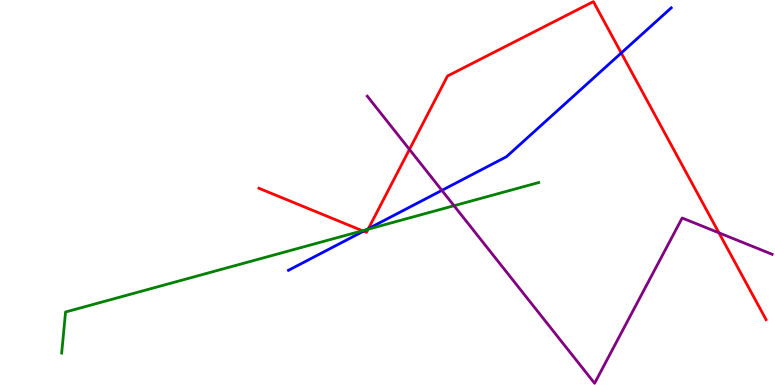[{'lines': ['blue', 'red'], 'intersections': [{'x': 4.69, 'y': 3.99}, {'x': 4.75, 'y': 4.06}, {'x': 8.02, 'y': 8.62}]}, {'lines': ['green', 'red'], 'intersections': [{'x': 4.68, 'y': 4.01}, {'x': 4.75, 'y': 4.05}]}, {'lines': ['purple', 'red'], 'intersections': [{'x': 5.28, 'y': 6.12}, {'x': 9.28, 'y': 3.95}]}, {'lines': ['blue', 'green'], 'intersections': [{'x': 4.73, 'y': 4.03}]}, {'lines': ['blue', 'purple'], 'intersections': [{'x': 5.7, 'y': 5.06}]}, {'lines': ['green', 'purple'], 'intersections': [{'x': 5.86, 'y': 4.66}]}]